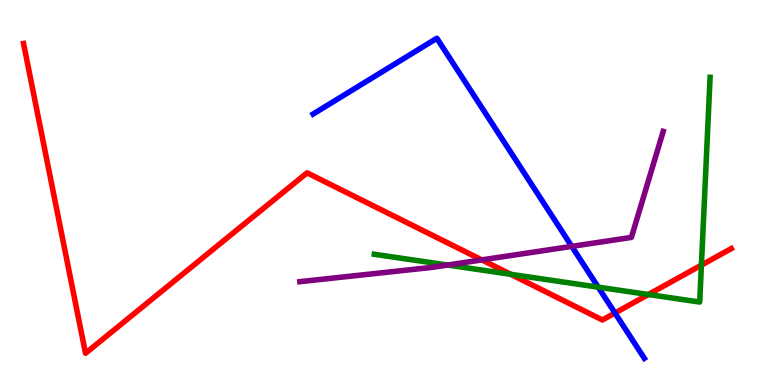[{'lines': ['blue', 'red'], 'intersections': [{'x': 7.94, 'y': 1.87}]}, {'lines': ['green', 'red'], 'intersections': [{'x': 6.59, 'y': 2.87}, {'x': 8.37, 'y': 2.35}, {'x': 9.05, 'y': 3.11}]}, {'lines': ['purple', 'red'], 'intersections': [{'x': 6.22, 'y': 3.25}]}, {'lines': ['blue', 'green'], 'intersections': [{'x': 7.72, 'y': 2.54}]}, {'lines': ['blue', 'purple'], 'intersections': [{'x': 7.38, 'y': 3.6}]}, {'lines': ['green', 'purple'], 'intersections': [{'x': 5.78, 'y': 3.12}]}]